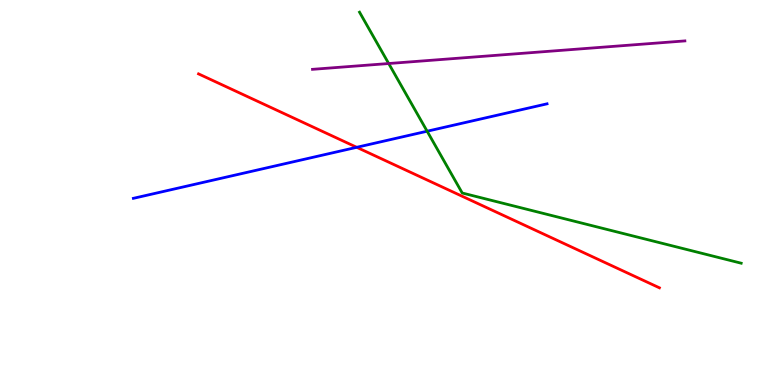[{'lines': ['blue', 'red'], 'intersections': [{'x': 4.6, 'y': 6.17}]}, {'lines': ['green', 'red'], 'intersections': []}, {'lines': ['purple', 'red'], 'intersections': []}, {'lines': ['blue', 'green'], 'intersections': [{'x': 5.51, 'y': 6.59}]}, {'lines': ['blue', 'purple'], 'intersections': []}, {'lines': ['green', 'purple'], 'intersections': [{'x': 5.02, 'y': 8.35}]}]